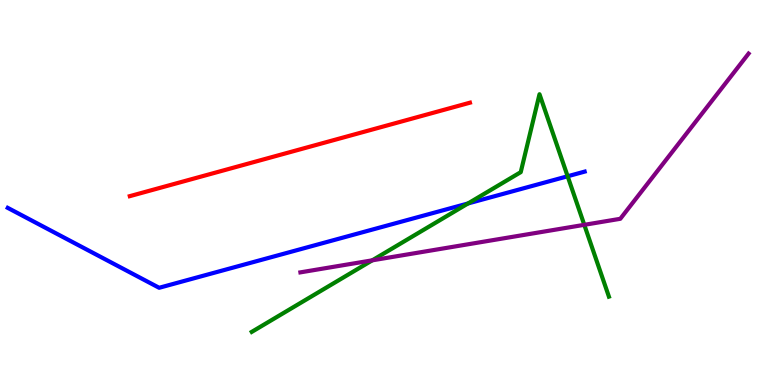[{'lines': ['blue', 'red'], 'intersections': []}, {'lines': ['green', 'red'], 'intersections': []}, {'lines': ['purple', 'red'], 'intersections': []}, {'lines': ['blue', 'green'], 'intersections': [{'x': 6.04, 'y': 4.72}, {'x': 7.32, 'y': 5.42}]}, {'lines': ['blue', 'purple'], 'intersections': []}, {'lines': ['green', 'purple'], 'intersections': [{'x': 4.8, 'y': 3.24}, {'x': 7.54, 'y': 4.16}]}]